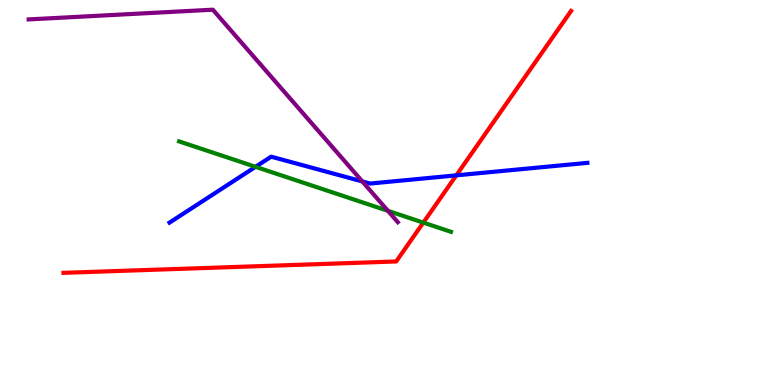[{'lines': ['blue', 'red'], 'intersections': [{'x': 5.89, 'y': 5.45}]}, {'lines': ['green', 'red'], 'intersections': [{'x': 5.46, 'y': 4.22}]}, {'lines': ['purple', 'red'], 'intersections': []}, {'lines': ['blue', 'green'], 'intersections': [{'x': 3.3, 'y': 5.67}]}, {'lines': ['blue', 'purple'], 'intersections': [{'x': 4.68, 'y': 5.29}]}, {'lines': ['green', 'purple'], 'intersections': [{'x': 5.01, 'y': 4.52}]}]